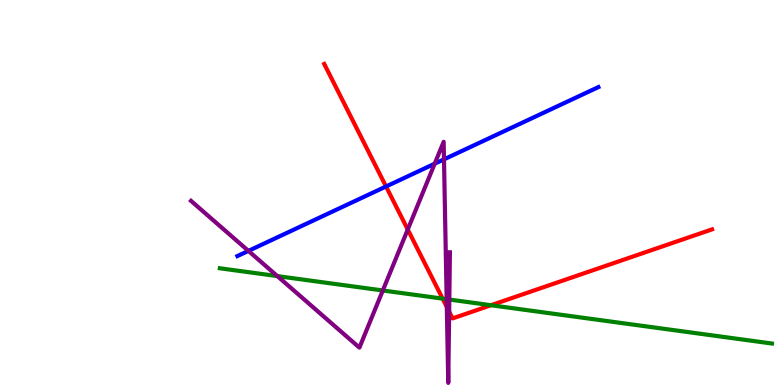[{'lines': ['blue', 'red'], 'intersections': [{'x': 4.98, 'y': 5.16}]}, {'lines': ['green', 'red'], 'intersections': [{'x': 5.71, 'y': 2.24}, {'x': 6.34, 'y': 2.07}]}, {'lines': ['purple', 'red'], 'intersections': [{'x': 5.26, 'y': 4.04}, {'x': 5.77, 'y': 2.03}, {'x': 5.8, 'y': 1.91}]}, {'lines': ['blue', 'green'], 'intersections': []}, {'lines': ['blue', 'purple'], 'intersections': [{'x': 3.21, 'y': 3.48}, {'x': 5.61, 'y': 5.75}, {'x': 5.73, 'y': 5.86}]}, {'lines': ['green', 'purple'], 'intersections': [{'x': 3.58, 'y': 2.83}, {'x': 4.94, 'y': 2.46}, {'x': 5.76, 'y': 2.23}, {'x': 5.8, 'y': 2.22}]}]